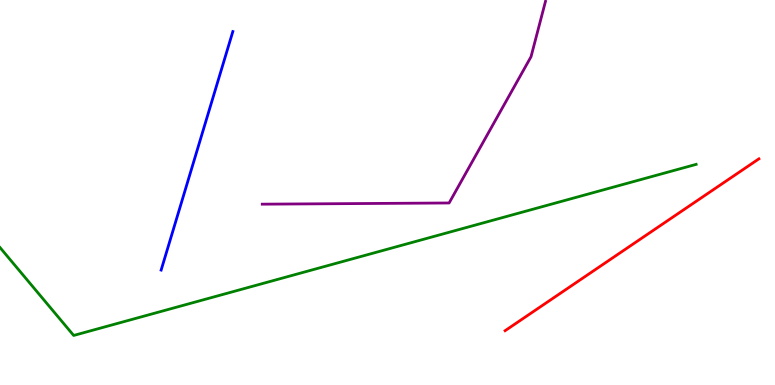[{'lines': ['blue', 'red'], 'intersections': []}, {'lines': ['green', 'red'], 'intersections': []}, {'lines': ['purple', 'red'], 'intersections': []}, {'lines': ['blue', 'green'], 'intersections': []}, {'lines': ['blue', 'purple'], 'intersections': []}, {'lines': ['green', 'purple'], 'intersections': []}]